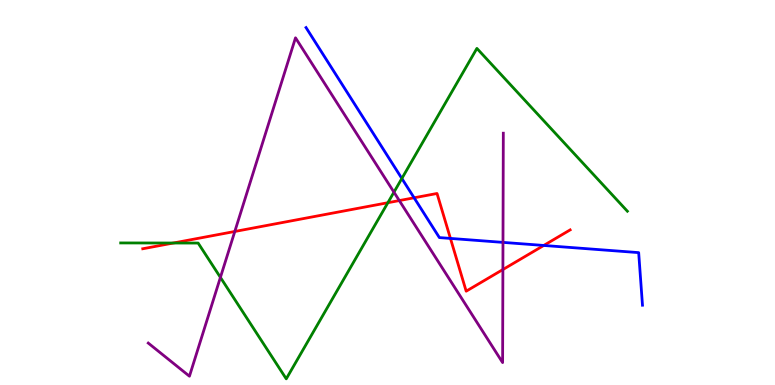[{'lines': ['blue', 'red'], 'intersections': [{'x': 5.34, 'y': 4.86}, {'x': 5.81, 'y': 3.81}, {'x': 7.02, 'y': 3.62}]}, {'lines': ['green', 'red'], 'intersections': [{'x': 2.24, 'y': 3.69}, {'x': 5.0, 'y': 4.73}]}, {'lines': ['purple', 'red'], 'intersections': [{'x': 3.03, 'y': 3.99}, {'x': 5.15, 'y': 4.79}, {'x': 6.49, 'y': 3.0}]}, {'lines': ['blue', 'green'], 'intersections': [{'x': 5.19, 'y': 5.36}]}, {'lines': ['blue', 'purple'], 'intersections': [{'x': 6.49, 'y': 3.7}]}, {'lines': ['green', 'purple'], 'intersections': [{'x': 2.84, 'y': 2.8}, {'x': 5.08, 'y': 5.01}]}]